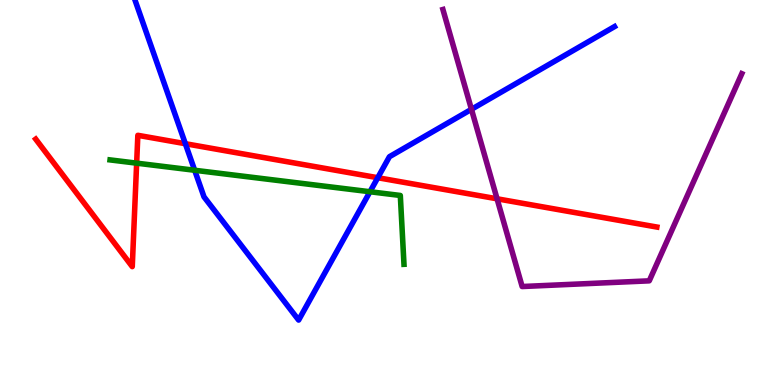[{'lines': ['blue', 'red'], 'intersections': [{'x': 2.39, 'y': 6.27}, {'x': 4.87, 'y': 5.38}]}, {'lines': ['green', 'red'], 'intersections': [{'x': 1.76, 'y': 5.76}]}, {'lines': ['purple', 'red'], 'intersections': [{'x': 6.41, 'y': 4.84}]}, {'lines': ['blue', 'green'], 'intersections': [{'x': 2.51, 'y': 5.58}, {'x': 4.77, 'y': 5.02}]}, {'lines': ['blue', 'purple'], 'intersections': [{'x': 6.08, 'y': 7.16}]}, {'lines': ['green', 'purple'], 'intersections': []}]